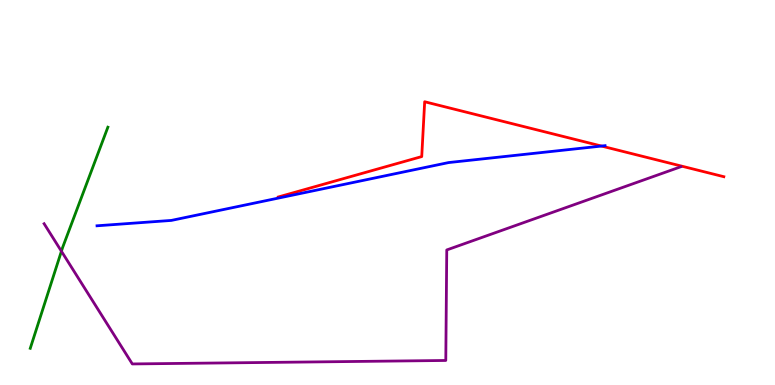[{'lines': ['blue', 'red'], 'intersections': [{'x': 7.76, 'y': 6.21}]}, {'lines': ['green', 'red'], 'intersections': []}, {'lines': ['purple', 'red'], 'intersections': []}, {'lines': ['blue', 'green'], 'intersections': []}, {'lines': ['blue', 'purple'], 'intersections': []}, {'lines': ['green', 'purple'], 'intersections': [{'x': 0.793, 'y': 3.47}]}]